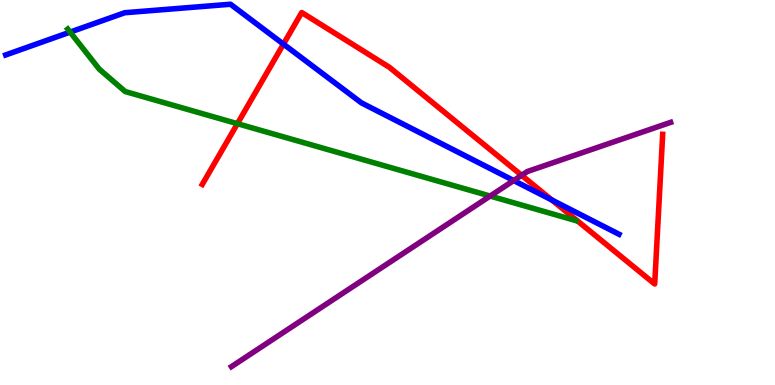[{'lines': ['blue', 'red'], 'intersections': [{'x': 3.66, 'y': 8.85}, {'x': 7.12, 'y': 4.8}]}, {'lines': ['green', 'red'], 'intersections': [{'x': 3.06, 'y': 6.79}]}, {'lines': ['purple', 'red'], 'intersections': [{'x': 6.73, 'y': 5.45}]}, {'lines': ['blue', 'green'], 'intersections': [{'x': 0.905, 'y': 9.17}]}, {'lines': ['blue', 'purple'], 'intersections': [{'x': 6.63, 'y': 5.31}]}, {'lines': ['green', 'purple'], 'intersections': [{'x': 6.32, 'y': 4.91}]}]